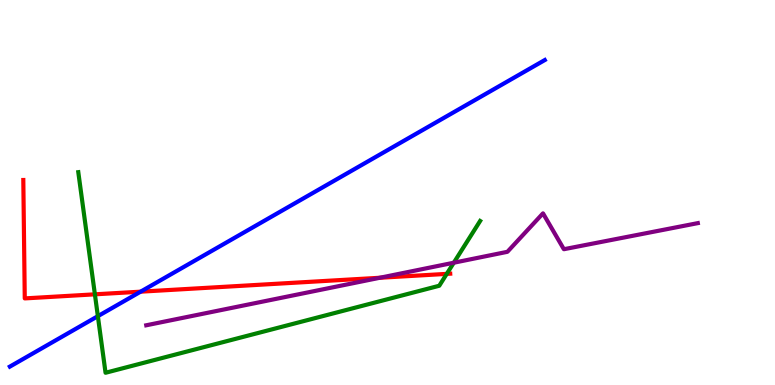[{'lines': ['blue', 'red'], 'intersections': [{'x': 1.81, 'y': 2.42}]}, {'lines': ['green', 'red'], 'intersections': [{'x': 1.22, 'y': 2.36}, {'x': 5.76, 'y': 2.89}]}, {'lines': ['purple', 'red'], 'intersections': [{'x': 4.9, 'y': 2.79}]}, {'lines': ['blue', 'green'], 'intersections': [{'x': 1.26, 'y': 1.79}]}, {'lines': ['blue', 'purple'], 'intersections': []}, {'lines': ['green', 'purple'], 'intersections': [{'x': 5.86, 'y': 3.18}]}]